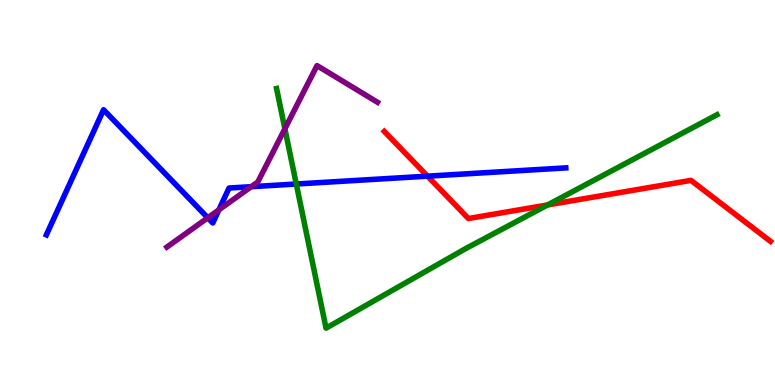[{'lines': ['blue', 'red'], 'intersections': [{'x': 5.52, 'y': 5.42}]}, {'lines': ['green', 'red'], 'intersections': [{'x': 7.07, 'y': 4.68}]}, {'lines': ['purple', 'red'], 'intersections': []}, {'lines': ['blue', 'green'], 'intersections': [{'x': 3.82, 'y': 5.22}]}, {'lines': ['blue', 'purple'], 'intersections': [{'x': 2.68, 'y': 4.34}, {'x': 2.82, 'y': 4.55}, {'x': 3.24, 'y': 5.15}]}, {'lines': ['green', 'purple'], 'intersections': [{'x': 3.68, 'y': 6.66}]}]